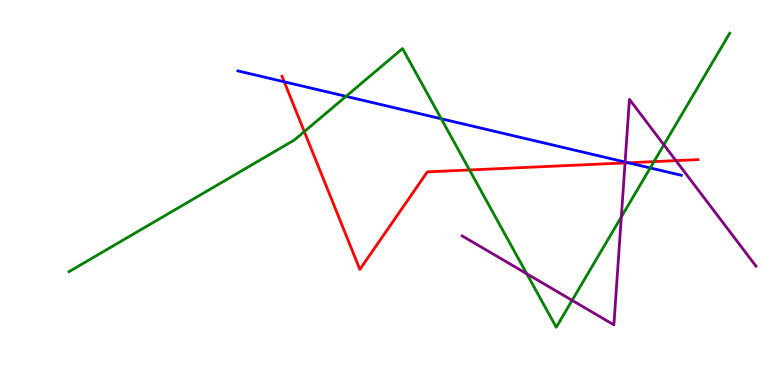[{'lines': ['blue', 'red'], 'intersections': [{'x': 3.67, 'y': 7.88}, {'x': 8.11, 'y': 5.77}]}, {'lines': ['green', 'red'], 'intersections': [{'x': 3.93, 'y': 6.58}, {'x': 6.06, 'y': 5.59}, {'x': 8.44, 'y': 5.8}]}, {'lines': ['purple', 'red'], 'intersections': [{'x': 8.07, 'y': 5.77}, {'x': 8.72, 'y': 5.83}]}, {'lines': ['blue', 'green'], 'intersections': [{'x': 4.46, 'y': 7.5}, {'x': 5.69, 'y': 6.92}, {'x': 8.39, 'y': 5.64}]}, {'lines': ['blue', 'purple'], 'intersections': [{'x': 8.07, 'y': 5.79}]}, {'lines': ['green', 'purple'], 'intersections': [{'x': 6.8, 'y': 2.89}, {'x': 7.38, 'y': 2.2}, {'x': 8.02, 'y': 4.36}, {'x': 8.57, 'y': 6.24}]}]